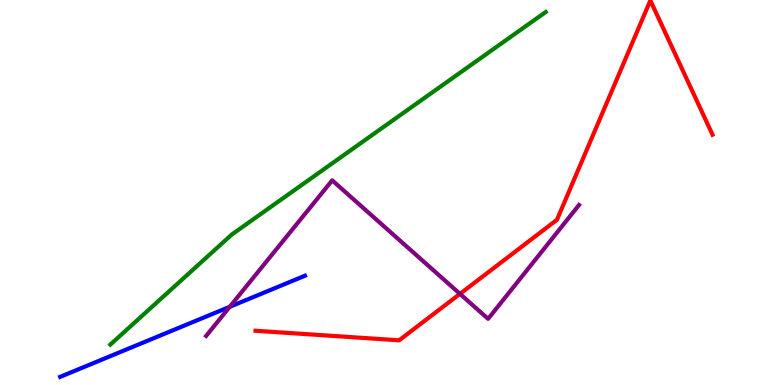[{'lines': ['blue', 'red'], 'intersections': []}, {'lines': ['green', 'red'], 'intersections': []}, {'lines': ['purple', 'red'], 'intersections': [{'x': 5.94, 'y': 2.37}]}, {'lines': ['blue', 'green'], 'intersections': []}, {'lines': ['blue', 'purple'], 'intersections': [{'x': 2.96, 'y': 2.03}]}, {'lines': ['green', 'purple'], 'intersections': []}]